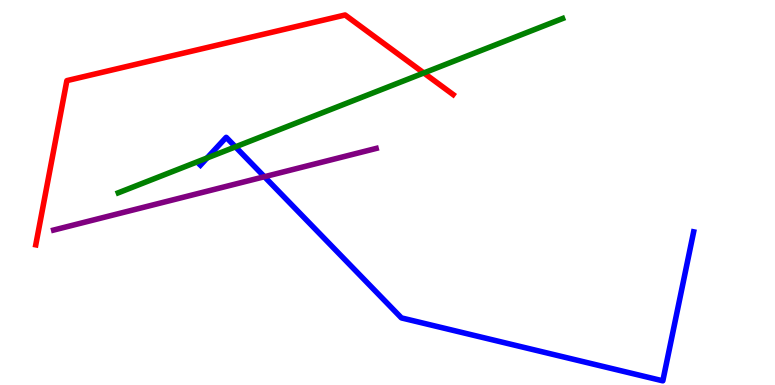[{'lines': ['blue', 'red'], 'intersections': []}, {'lines': ['green', 'red'], 'intersections': [{'x': 5.47, 'y': 8.1}]}, {'lines': ['purple', 'red'], 'intersections': []}, {'lines': ['blue', 'green'], 'intersections': [{'x': 2.67, 'y': 5.9}, {'x': 3.04, 'y': 6.19}]}, {'lines': ['blue', 'purple'], 'intersections': [{'x': 3.41, 'y': 5.41}]}, {'lines': ['green', 'purple'], 'intersections': []}]